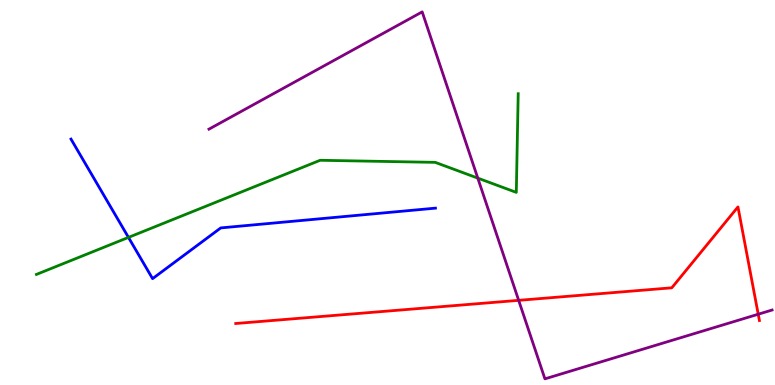[{'lines': ['blue', 'red'], 'intersections': []}, {'lines': ['green', 'red'], 'intersections': []}, {'lines': ['purple', 'red'], 'intersections': [{'x': 6.69, 'y': 2.2}, {'x': 9.78, 'y': 1.84}]}, {'lines': ['blue', 'green'], 'intersections': [{'x': 1.66, 'y': 3.83}]}, {'lines': ['blue', 'purple'], 'intersections': []}, {'lines': ['green', 'purple'], 'intersections': [{'x': 6.17, 'y': 5.37}]}]